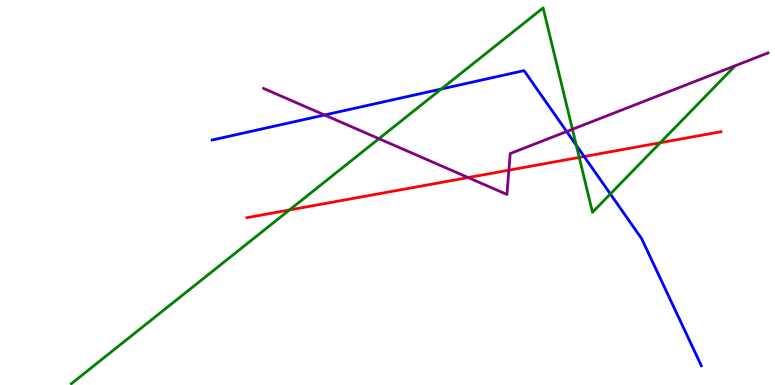[{'lines': ['blue', 'red'], 'intersections': [{'x': 7.54, 'y': 5.93}]}, {'lines': ['green', 'red'], 'intersections': [{'x': 3.73, 'y': 4.55}, {'x': 7.47, 'y': 5.91}, {'x': 8.52, 'y': 6.29}]}, {'lines': ['purple', 'red'], 'intersections': [{'x': 6.04, 'y': 5.39}, {'x': 6.57, 'y': 5.58}]}, {'lines': ['blue', 'green'], 'intersections': [{'x': 5.69, 'y': 7.69}, {'x': 7.44, 'y': 6.23}, {'x': 7.88, 'y': 4.96}]}, {'lines': ['blue', 'purple'], 'intersections': [{'x': 4.19, 'y': 7.01}, {'x': 7.31, 'y': 6.58}]}, {'lines': ['green', 'purple'], 'intersections': [{'x': 4.89, 'y': 6.4}, {'x': 7.39, 'y': 6.64}]}]